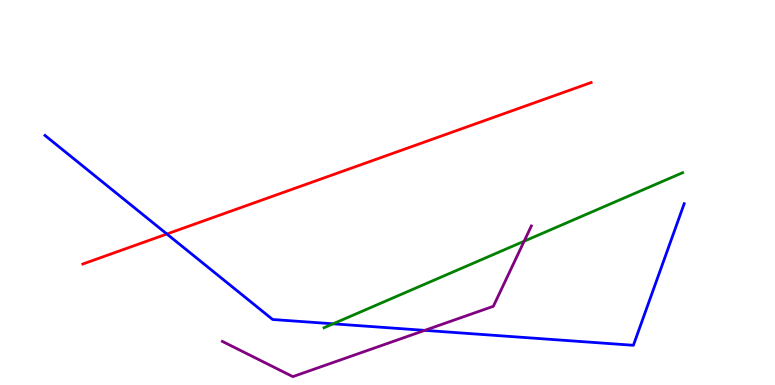[{'lines': ['blue', 'red'], 'intersections': [{'x': 2.15, 'y': 3.92}]}, {'lines': ['green', 'red'], 'intersections': []}, {'lines': ['purple', 'red'], 'intersections': []}, {'lines': ['blue', 'green'], 'intersections': [{'x': 4.3, 'y': 1.59}]}, {'lines': ['blue', 'purple'], 'intersections': [{'x': 5.48, 'y': 1.42}]}, {'lines': ['green', 'purple'], 'intersections': [{'x': 6.76, 'y': 3.73}]}]